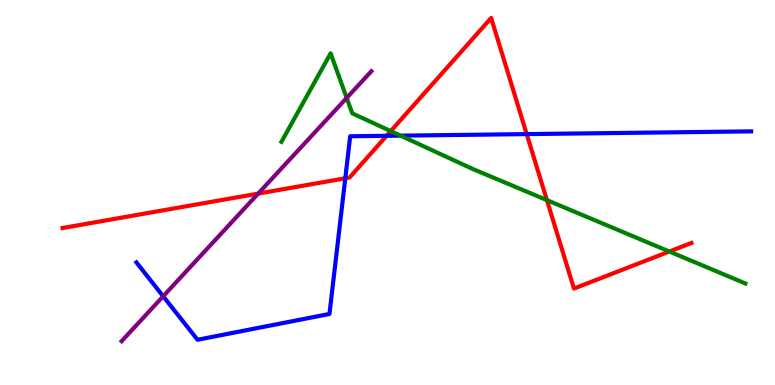[{'lines': ['blue', 'red'], 'intersections': [{'x': 4.46, 'y': 5.37}, {'x': 4.99, 'y': 6.47}, {'x': 6.8, 'y': 6.52}]}, {'lines': ['green', 'red'], 'intersections': [{'x': 5.04, 'y': 6.59}, {'x': 7.06, 'y': 4.8}, {'x': 8.64, 'y': 3.47}]}, {'lines': ['purple', 'red'], 'intersections': [{'x': 3.33, 'y': 4.97}]}, {'lines': ['blue', 'green'], 'intersections': [{'x': 5.17, 'y': 6.48}]}, {'lines': ['blue', 'purple'], 'intersections': [{'x': 2.11, 'y': 2.3}]}, {'lines': ['green', 'purple'], 'intersections': [{'x': 4.47, 'y': 7.46}]}]